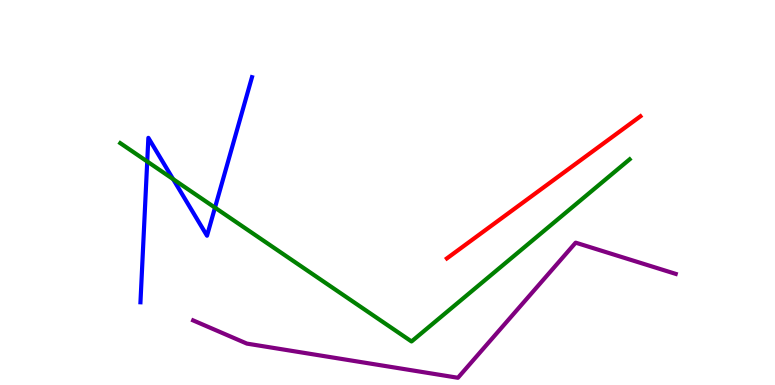[{'lines': ['blue', 'red'], 'intersections': []}, {'lines': ['green', 'red'], 'intersections': []}, {'lines': ['purple', 'red'], 'intersections': []}, {'lines': ['blue', 'green'], 'intersections': [{'x': 1.9, 'y': 5.81}, {'x': 2.23, 'y': 5.35}, {'x': 2.77, 'y': 4.61}]}, {'lines': ['blue', 'purple'], 'intersections': []}, {'lines': ['green', 'purple'], 'intersections': []}]